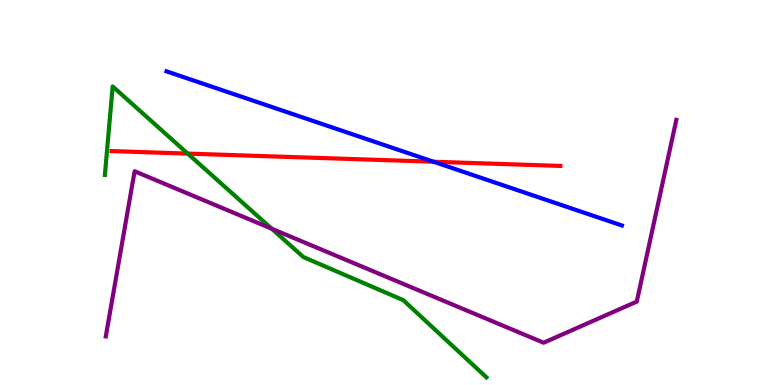[{'lines': ['blue', 'red'], 'intersections': [{'x': 5.59, 'y': 5.8}]}, {'lines': ['green', 'red'], 'intersections': [{'x': 2.42, 'y': 6.01}]}, {'lines': ['purple', 'red'], 'intersections': []}, {'lines': ['blue', 'green'], 'intersections': []}, {'lines': ['blue', 'purple'], 'intersections': []}, {'lines': ['green', 'purple'], 'intersections': [{'x': 3.51, 'y': 4.06}]}]